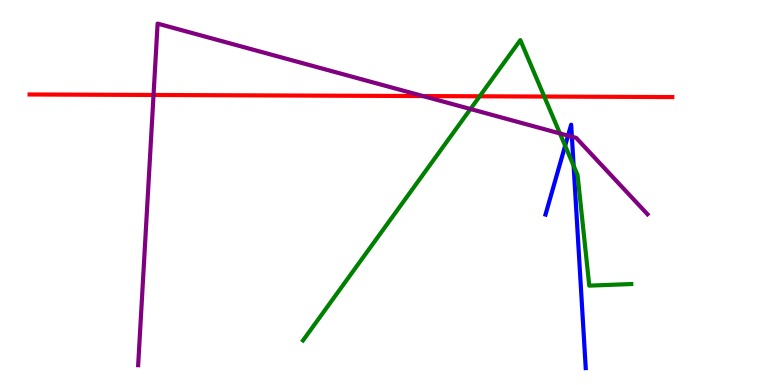[{'lines': ['blue', 'red'], 'intersections': []}, {'lines': ['green', 'red'], 'intersections': [{'x': 6.19, 'y': 7.5}, {'x': 7.02, 'y': 7.49}]}, {'lines': ['purple', 'red'], 'intersections': [{'x': 1.98, 'y': 7.53}, {'x': 5.46, 'y': 7.5}]}, {'lines': ['blue', 'green'], 'intersections': [{'x': 7.29, 'y': 6.21}, {'x': 7.4, 'y': 5.7}]}, {'lines': ['blue', 'purple'], 'intersections': [{'x': 7.33, 'y': 6.48}, {'x': 7.38, 'y': 6.45}]}, {'lines': ['green', 'purple'], 'intersections': [{'x': 6.07, 'y': 7.17}, {'x': 7.22, 'y': 6.53}]}]